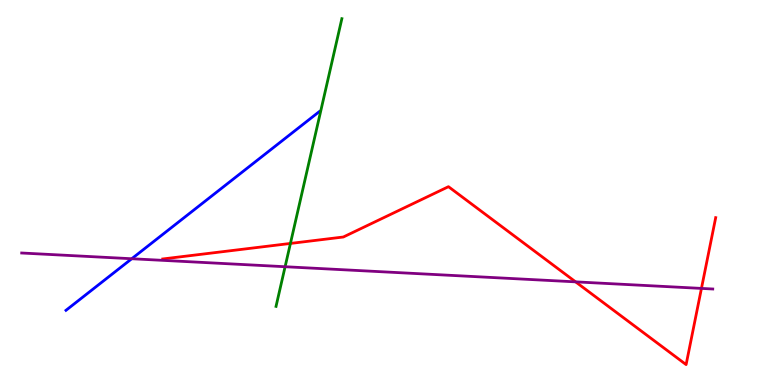[{'lines': ['blue', 'red'], 'intersections': []}, {'lines': ['green', 'red'], 'intersections': [{'x': 3.75, 'y': 3.68}]}, {'lines': ['purple', 'red'], 'intersections': [{'x': 7.43, 'y': 2.68}, {'x': 9.05, 'y': 2.51}]}, {'lines': ['blue', 'green'], 'intersections': []}, {'lines': ['blue', 'purple'], 'intersections': [{'x': 1.7, 'y': 3.28}]}, {'lines': ['green', 'purple'], 'intersections': [{'x': 3.68, 'y': 3.07}]}]